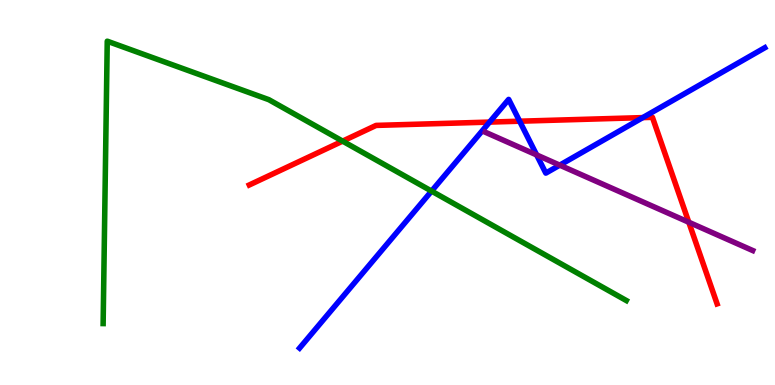[{'lines': ['blue', 'red'], 'intersections': [{'x': 6.32, 'y': 6.83}, {'x': 6.71, 'y': 6.85}, {'x': 8.29, 'y': 6.95}]}, {'lines': ['green', 'red'], 'intersections': [{'x': 4.42, 'y': 6.33}]}, {'lines': ['purple', 'red'], 'intersections': [{'x': 8.89, 'y': 4.23}]}, {'lines': ['blue', 'green'], 'intersections': [{'x': 5.57, 'y': 5.04}]}, {'lines': ['blue', 'purple'], 'intersections': [{'x': 6.92, 'y': 5.98}, {'x': 7.22, 'y': 5.71}]}, {'lines': ['green', 'purple'], 'intersections': []}]